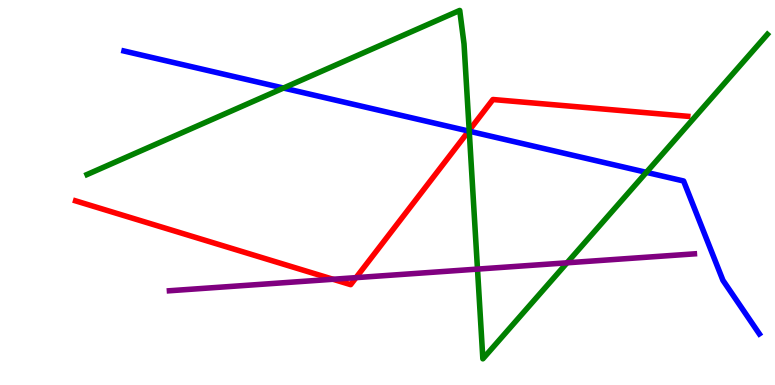[{'lines': ['blue', 'red'], 'intersections': [{'x': 6.05, 'y': 6.6}]}, {'lines': ['green', 'red'], 'intersections': [{'x': 6.05, 'y': 6.61}]}, {'lines': ['purple', 'red'], 'intersections': [{'x': 4.3, 'y': 2.75}, {'x': 4.59, 'y': 2.79}]}, {'lines': ['blue', 'green'], 'intersections': [{'x': 3.66, 'y': 7.71}, {'x': 6.05, 'y': 6.59}, {'x': 8.34, 'y': 5.52}]}, {'lines': ['blue', 'purple'], 'intersections': []}, {'lines': ['green', 'purple'], 'intersections': [{'x': 6.16, 'y': 3.01}, {'x': 7.32, 'y': 3.17}]}]